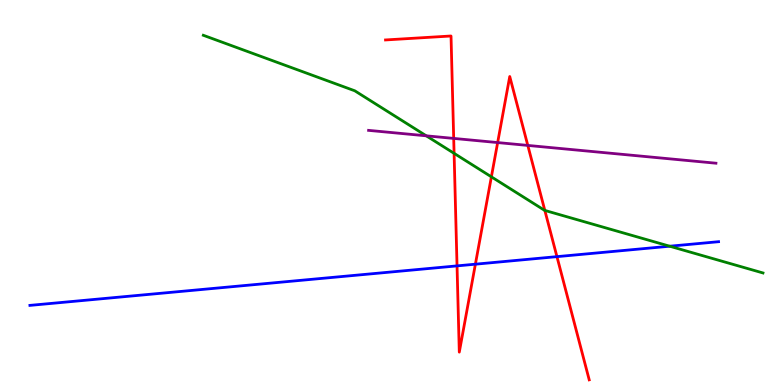[{'lines': ['blue', 'red'], 'intersections': [{'x': 5.9, 'y': 3.09}, {'x': 6.13, 'y': 3.14}, {'x': 7.19, 'y': 3.33}]}, {'lines': ['green', 'red'], 'intersections': [{'x': 5.86, 'y': 6.02}, {'x': 6.34, 'y': 5.41}, {'x': 7.03, 'y': 4.53}]}, {'lines': ['purple', 'red'], 'intersections': [{'x': 5.85, 'y': 6.4}, {'x': 6.42, 'y': 6.3}, {'x': 6.81, 'y': 6.22}]}, {'lines': ['blue', 'green'], 'intersections': [{'x': 8.64, 'y': 3.6}]}, {'lines': ['blue', 'purple'], 'intersections': []}, {'lines': ['green', 'purple'], 'intersections': [{'x': 5.5, 'y': 6.47}]}]